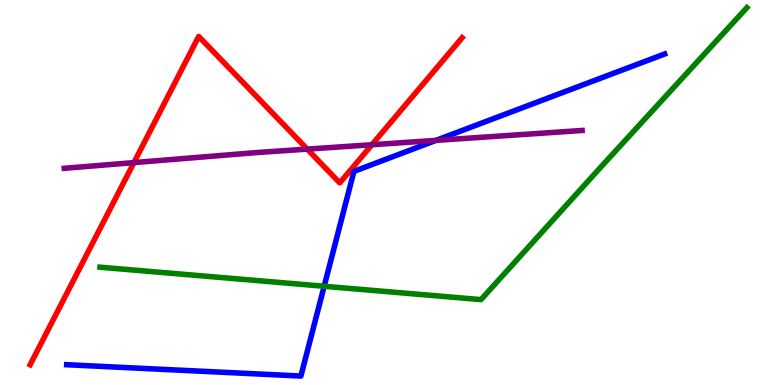[{'lines': ['blue', 'red'], 'intersections': []}, {'lines': ['green', 'red'], 'intersections': []}, {'lines': ['purple', 'red'], 'intersections': [{'x': 1.73, 'y': 5.78}, {'x': 3.96, 'y': 6.13}, {'x': 4.8, 'y': 6.24}]}, {'lines': ['blue', 'green'], 'intersections': [{'x': 4.18, 'y': 2.56}]}, {'lines': ['blue', 'purple'], 'intersections': [{'x': 5.62, 'y': 6.35}]}, {'lines': ['green', 'purple'], 'intersections': []}]